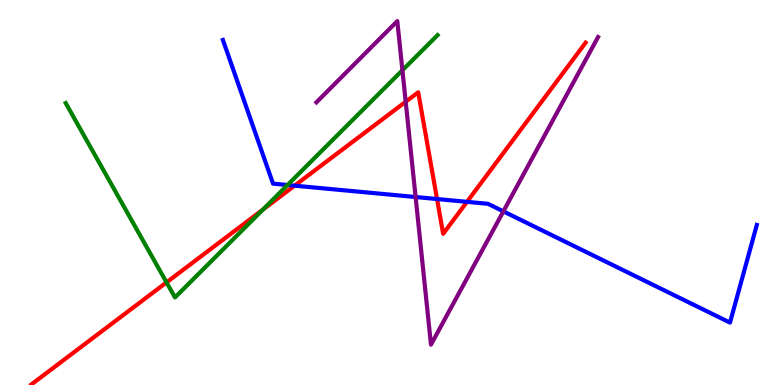[{'lines': ['blue', 'red'], 'intersections': [{'x': 3.8, 'y': 5.18}, {'x': 5.64, 'y': 4.83}, {'x': 6.03, 'y': 4.76}]}, {'lines': ['green', 'red'], 'intersections': [{'x': 2.15, 'y': 2.67}, {'x': 3.39, 'y': 4.56}]}, {'lines': ['purple', 'red'], 'intersections': [{'x': 5.23, 'y': 7.36}]}, {'lines': ['blue', 'green'], 'intersections': [{'x': 3.71, 'y': 5.19}]}, {'lines': ['blue', 'purple'], 'intersections': [{'x': 5.36, 'y': 4.88}, {'x': 6.5, 'y': 4.51}]}, {'lines': ['green', 'purple'], 'intersections': [{'x': 5.19, 'y': 8.18}]}]